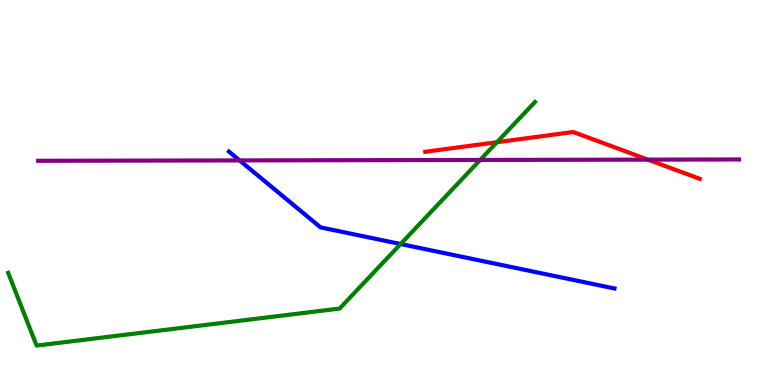[{'lines': ['blue', 'red'], 'intersections': []}, {'lines': ['green', 'red'], 'intersections': [{'x': 6.41, 'y': 6.31}]}, {'lines': ['purple', 'red'], 'intersections': [{'x': 8.36, 'y': 5.85}]}, {'lines': ['blue', 'green'], 'intersections': [{'x': 5.17, 'y': 3.66}]}, {'lines': ['blue', 'purple'], 'intersections': [{'x': 3.09, 'y': 5.83}]}, {'lines': ['green', 'purple'], 'intersections': [{'x': 6.2, 'y': 5.85}]}]